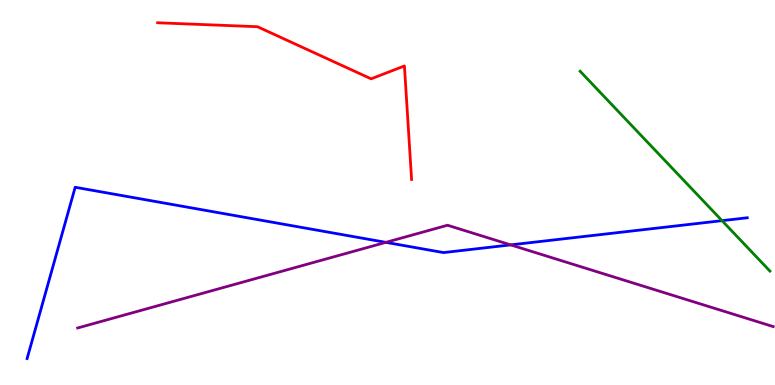[{'lines': ['blue', 'red'], 'intersections': []}, {'lines': ['green', 'red'], 'intersections': []}, {'lines': ['purple', 'red'], 'intersections': []}, {'lines': ['blue', 'green'], 'intersections': [{'x': 9.32, 'y': 4.27}]}, {'lines': ['blue', 'purple'], 'intersections': [{'x': 4.98, 'y': 3.7}, {'x': 6.59, 'y': 3.64}]}, {'lines': ['green', 'purple'], 'intersections': []}]